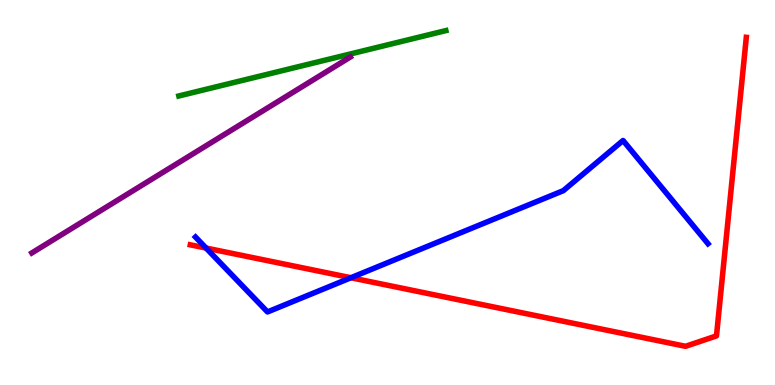[{'lines': ['blue', 'red'], 'intersections': [{'x': 2.66, 'y': 3.56}, {'x': 4.53, 'y': 2.79}]}, {'lines': ['green', 'red'], 'intersections': []}, {'lines': ['purple', 'red'], 'intersections': []}, {'lines': ['blue', 'green'], 'intersections': []}, {'lines': ['blue', 'purple'], 'intersections': []}, {'lines': ['green', 'purple'], 'intersections': []}]